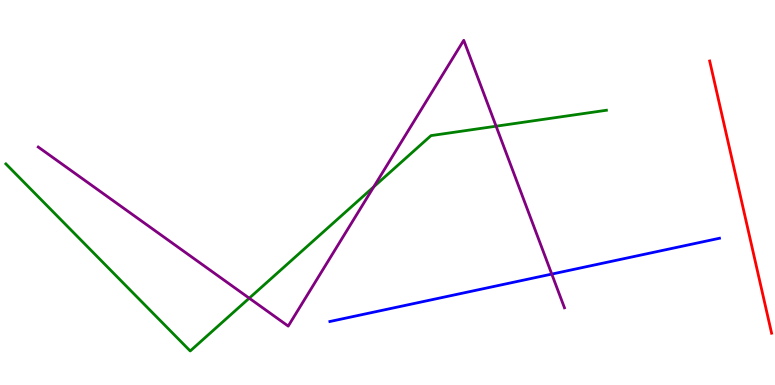[{'lines': ['blue', 'red'], 'intersections': []}, {'lines': ['green', 'red'], 'intersections': []}, {'lines': ['purple', 'red'], 'intersections': []}, {'lines': ['blue', 'green'], 'intersections': []}, {'lines': ['blue', 'purple'], 'intersections': [{'x': 7.12, 'y': 2.88}]}, {'lines': ['green', 'purple'], 'intersections': [{'x': 3.22, 'y': 2.26}, {'x': 4.82, 'y': 5.15}, {'x': 6.4, 'y': 6.72}]}]